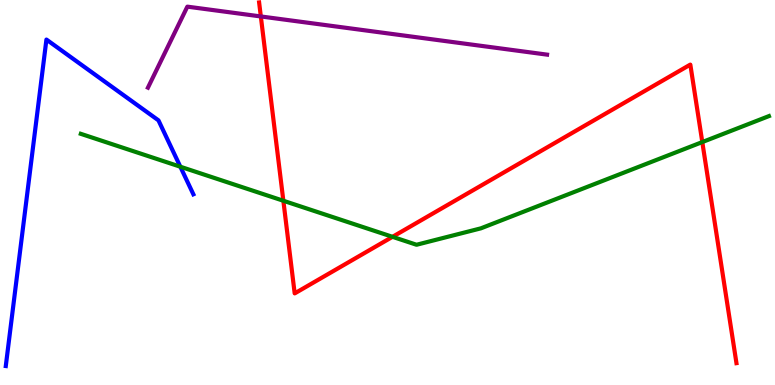[{'lines': ['blue', 'red'], 'intersections': []}, {'lines': ['green', 'red'], 'intersections': [{'x': 3.66, 'y': 4.79}, {'x': 5.06, 'y': 3.85}, {'x': 9.06, 'y': 6.31}]}, {'lines': ['purple', 'red'], 'intersections': [{'x': 3.37, 'y': 9.57}]}, {'lines': ['blue', 'green'], 'intersections': [{'x': 2.33, 'y': 5.67}]}, {'lines': ['blue', 'purple'], 'intersections': []}, {'lines': ['green', 'purple'], 'intersections': []}]